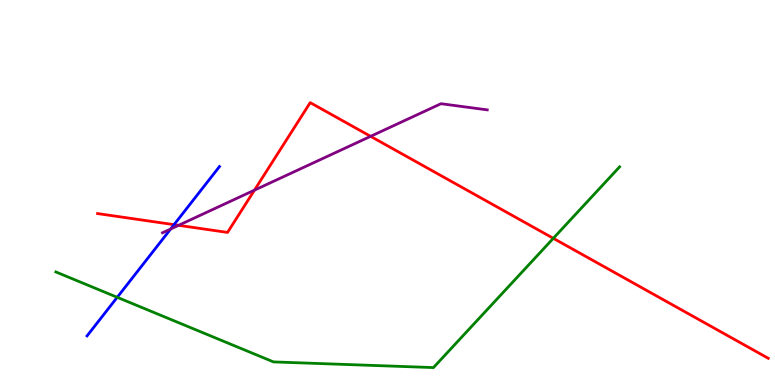[{'lines': ['blue', 'red'], 'intersections': [{'x': 2.25, 'y': 4.16}]}, {'lines': ['green', 'red'], 'intersections': [{'x': 7.14, 'y': 3.81}]}, {'lines': ['purple', 'red'], 'intersections': [{'x': 2.3, 'y': 4.15}, {'x': 3.28, 'y': 5.06}, {'x': 4.78, 'y': 6.46}]}, {'lines': ['blue', 'green'], 'intersections': [{'x': 1.51, 'y': 2.28}]}, {'lines': ['blue', 'purple'], 'intersections': [{'x': 2.2, 'y': 4.05}]}, {'lines': ['green', 'purple'], 'intersections': []}]